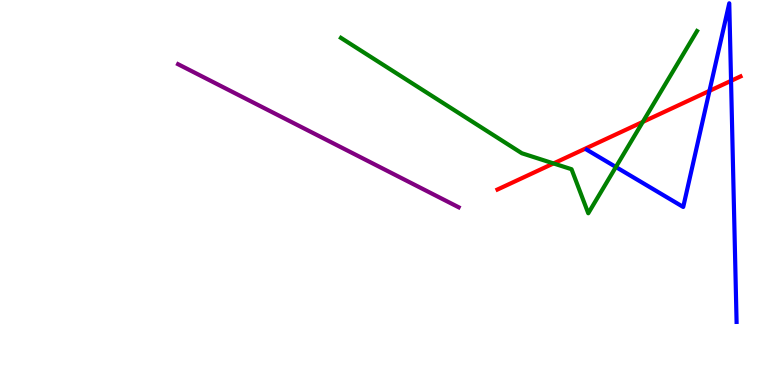[{'lines': ['blue', 'red'], 'intersections': [{'x': 9.15, 'y': 7.64}, {'x': 9.43, 'y': 7.9}]}, {'lines': ['green', 'red'], 'intersections': [{'x': 7.14, 'y': 5.75}, {'x': 8.29, 'y': 6.83}]}, {'lines': ['purple', 'red'], 'intersections': []}, {'lines': ['blue', 'green'], 'intersections': [{'x': 7.95, 'y': 5.66}]}, {'lines': ['blue', 'purple'], 'intersections': []}, {'lines': ['green', 'purple'], 'intersections': []}]